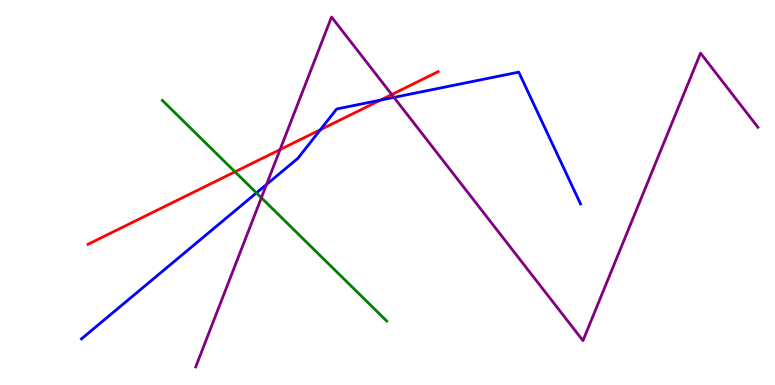[{'lines': ['blue', 'red'], 'intersections': [{'x': 4.13, 'y': 6.63}, {'x': 4.91, 'y': 7.4}]}, {'lines': ['green', 'red'], 'intersections': [{'x': 3.03, 'y': 5.54}]}, {'lines': ['purple', 'red'], 'intersections': [{'x': 3.61, 'y': 6.11}, {'x': 5.05, 'y': 7.54}]}, {'lines': ['blue', 'green'], 'intersections': [{'x': 3.31, 'y': 4.99}]}, {'lines': ['blue', 'purple'], 'intersections': [{'x': 3.44, 'y': 5.21}, {'x': 5.08, 'y': 7.47}]}, {'lines': ['green', 'purple'], 'intersections': [{'x': 3.37, 'y': 4.86}]}]